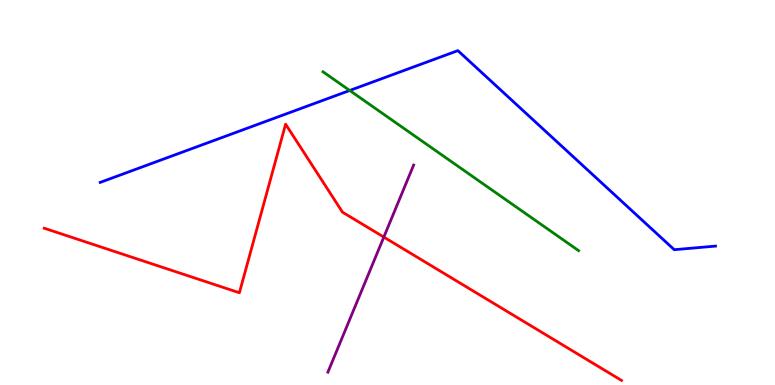[{'lines': ['blue', 'red'], 'intersections': []}, {'lines': ['green', 'red'], 'intersections': []}, {'lines': ['purple', 'red'], 'intersections': [{'x': 4.95, 'y': 3.84}]}, {'lines': ['blue', 'green'], 'intersections': [{'x': 4.51, 'y': 7.65}]}, {'lines': ['blue', 'purple'], 'intersections': []}, {'lines': ['green', 'purple'], 'intersections': []}]